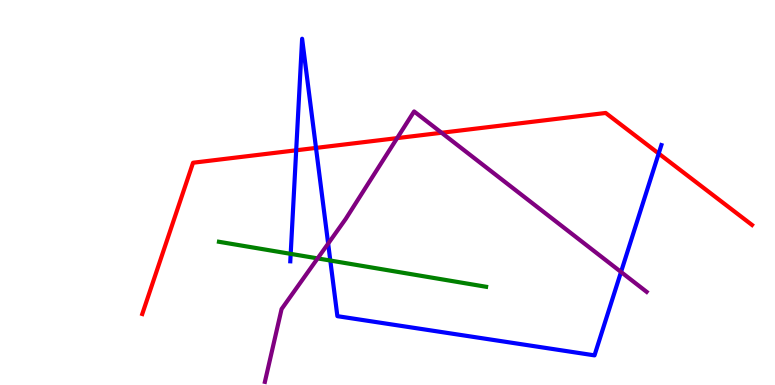[{'lines': ['blue', 'red'], 'intersections': [{'x': 3.82, 'y': 6.1}, {'x': 4.08, 'y': 6.16}, {'x': 8.5, 'y': 6.01}]}, {'lines': ['green', 'red'], 'intersections': []}, {'lines': ['purple', 'red'], 'intersections': [{'x': 5.12, 'y': 6.41}, {'x': 5.7, 'y': 6.55}]}, {'lines': ['blue', 'green'], 'intersections': [{'x': 3.75, 'y': 3.41}, {'x': 4.26, 'y': 3.23}]}, {'lines': ['blue', 'purple'], 'intersections': [{'x': 4.23, 'y': 3.67}, {'x': 8.01, 'y': 2.94}]}, {'lines': ['green', 'purple'], 'intersections': [{'x': 4.1, 'y': 3.29}]}]